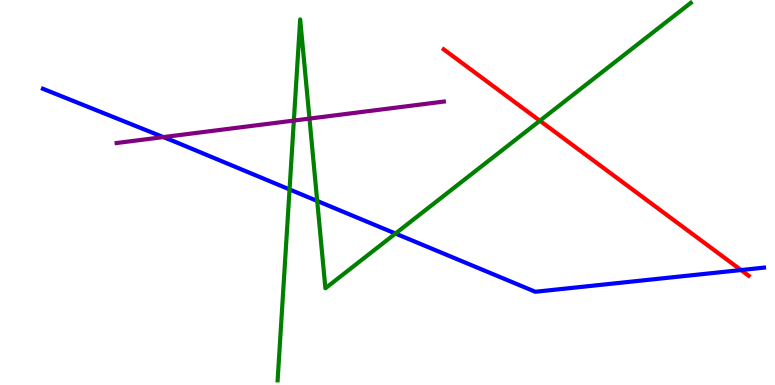[{'lines': ['blue', 'red'], 'intersections': [{'x': 9.56, 'y': 2.99}]}, {'lines': ['green', 'red'], 'intersections': [{'x': 6.97, 'y': 6.86}]}, {'lines': ['purple', 'red'], 'intersections': []}, {'lines': ['blue', 'green'], 'intersections': [{'x': 3.74, 'y': 5.08}, {'x': 4.09, 'y': 4.78}, {'x': 5.1, 'y': 3.93}]}, {'lines': ['blue', 'purple'], 'intersections': [{'x': 2.11, 'y': 6.44}]}, {'lines': ['green', 'purple'], 'intersections': [{'x': 3.79, 'y': 6.87}, {'x': 3.99, 'y': 6.92}]}]